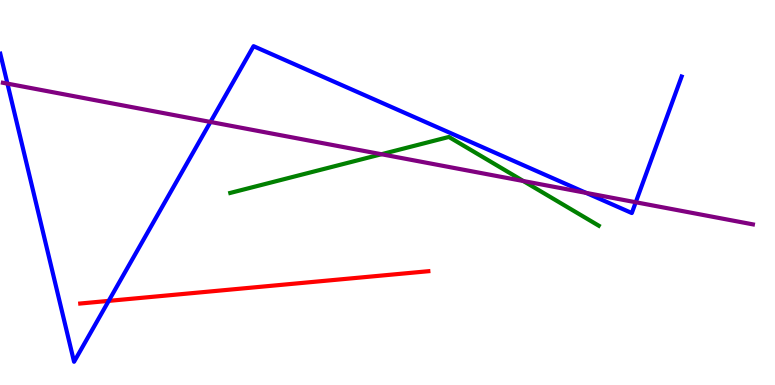[{'lines': ['blue', 'red'], 'intersections': [{'x': 1.4, 'y': 2.19}]}, {'lines': ['green', 'red'], 'intersections': []}, {'lines': ['purple', 'red'], 'intersections': []}, {'lines': ['blue', 'green'], 'intersections': []}, {'lines': ['blue', 'purple'], 'intersections': [{'x': 0.0961, 'y': 7.83}, {'x': 2.72, 'y': 6.83}, {'x': 7.56, 'y': 4.99}, {'x': 8.2, 'y': 4.75}]}, {'lines': ['green', 'purple'], 'intersections': [{'x': 4.92, 'y': 5.99}, {'x': 6.75, 'y': 5.3}]}]